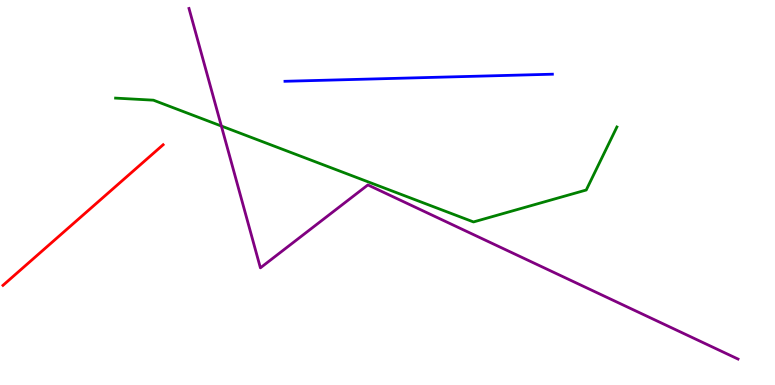[{'lines': ['blue', 'red'], 'intersections': []}, {'lines': ['green', 'red'], 'intersections': []}, {'lines': ['purple', 'red'], 'intersections': []}, {'lines': ['blue', 'green'], 'intersections': []}, {'lines': ['blue', 'purple'], 'intersections': []}, {'lines': ['green', 'purple'], 'intersections': [{'x': 2.86, 'y': 6.73}]}]